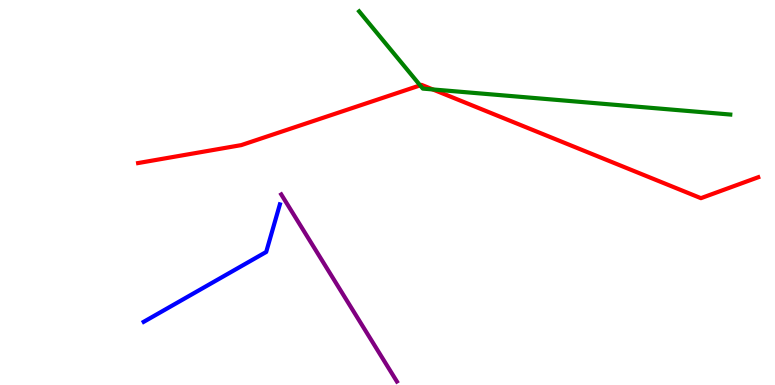[{'lines': ['blue', 'red'], 'intersections': []}, {'lines': ['green', 'red'], 'intersections': [{'x': 5.42, 'y': 7.78}, {'x': 5.58, 'y': 7.68}]}, {'lines': ['purple', 'red'], 'intersections': []}, {'lines': ['blue', 'green'], 'intersections': []}, {'lines': ['blue', 'purple'], 'intersections': []}, {'lines': ['green', 'purple'], 'intersections': []}]